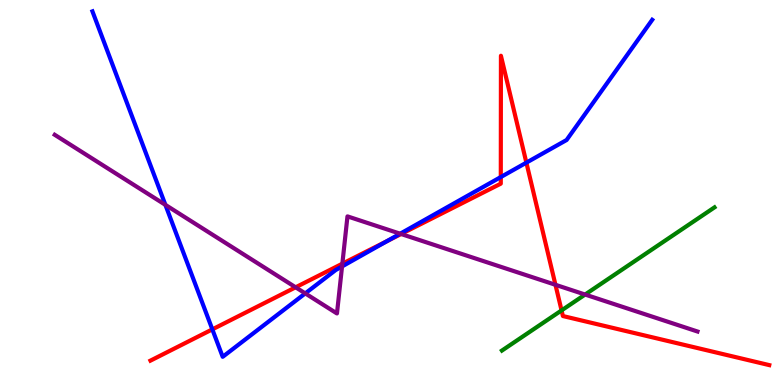[{'lines': ['blue', 'red'], 'intersections': [{'x': 2.74, 'y': 1.45}, {'x': 4.99, 'y': 3.74}, {'x': 6.46, 'y': 5.4}, {'x': 6.79, 'y': 5.78}]}, {'lines': ['green', 'red'], 'intersections': [{'x': 7.25, 'y': 1.94}]}, {'lines': ['purple', 'red'], 'intersections': [{'x': 3.81, 'y': 2.54}, {'x': 4.42, 'y': 3.15}, {'x': 5.18, 'y': 3.92}, {'x': 7.17, 'y': 2.6}]}, {'lines': ['blue', 'green'], 'intersections': []}, {'lines': ['blue', 'purple'], 'intersections': [{'x': 2.13, 'y': 4.68}, {'x': 3.94, 'y': 2.38}, {'x': 4.41, 'y': 3.08}, {'x': 5.16, 'y': 3.93}]}, {'lines': ['green', 'purple'], 'intersections': [{'x': 7.55, 'y': 2.35}]}]